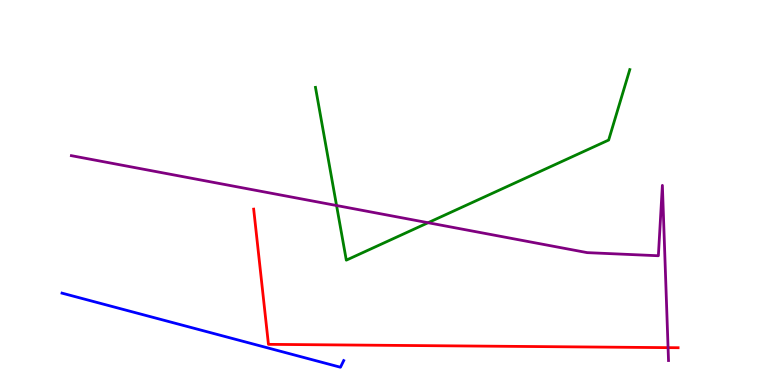[{'lines': ['blue', 'red'], 'intersections': []}, {'lines': ['green', 'red'], 'intersections': []}, {'lines': ['purple', 'red'], 'intersections': [{'x': 8.62, 'y': 0.97}]}, {'lines': ['blue', 'green'], 'intersections': []}, {'lines': ['blue', 'purple'], 'intersections': []}, {'lines': ['green', 'purple'], 'intersections': [{'x': 4.34, 'y': 4.66}, {'x': 5.52, 'y': 4.22}]}]